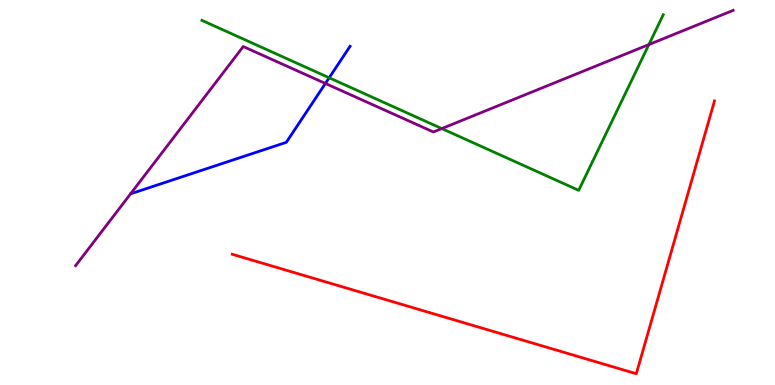[{'lines': ['blue', 'red'], 'intersections': []}, {'lines': ['green', 'red'], 'intersections': []}, {'lines': ['purple', 'red'], 'intersections': []}, {'lines': ['blue', 'green'], 'intersections': [{'x': 4.25, 'y': 7.98}]}, {'lines': ['blue', 'purple'], 'intersections': [{'x': 4.2, 'y': 7.83}]}, {'lines': ['green', 'purple'], 'intersections': [{'x': 5.7, 'y': 6.66}, {'x': 8.37, 'y': 8.84}]}]